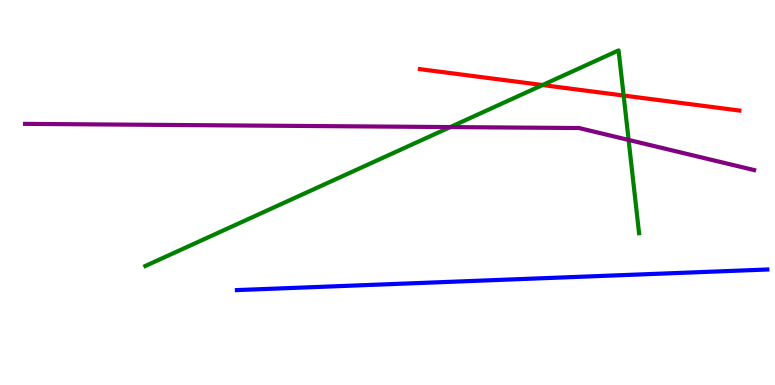[{'lines': ['blue', 'red'], 'intersections': []}, {'lines': ['green', 'red'], 'intersections': [{'x': 7.0, 'y': 7.79}, {'x': 8.05, 'y': 7.52}]}, {'lines': ['purple', 'red'], 'intersections': []}, {'lines': ['blue', 'green'], 'intersections': []}, {'lines': ['blue', 'purple'], 'intersections': []}, {'lines': ['green', 'purple'], 'intersections': [{'x': 5.81, 'y': 6.7}, {'x': 8.11, 'y': 6.37}]}]